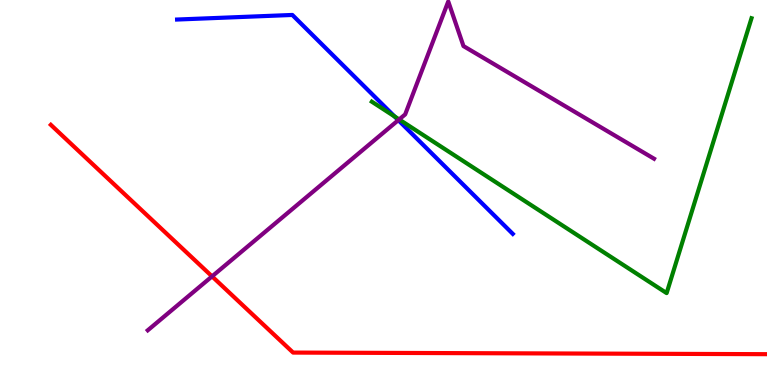[{'lines': ['blue', 'red'], 'intersections': []}, {'lines': ['green', 'red'], 'intersections': []}, {'lines': ['purple', 'red'], 'intersections': [{'x': 2.74, 'y': 2.82}]}, {'lines': ['blue', 'green'], 'intersections': [{'x': 5.09, 'y': 6.98}]}, {'lines': ['blue', 'purple'], 'intersections': [{'x': 5.14, 'y': 6.88}]}, {'lines': ['green', 'purple'], 'intersections': [{'x': 5.15, 'y': 6.9}]}]